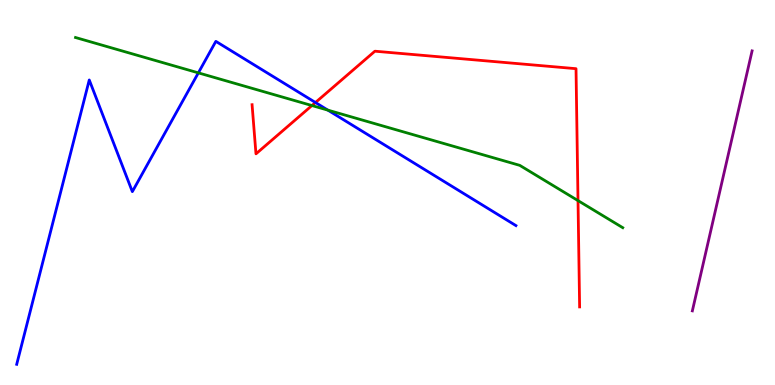[{'lines': ['blue', 'red'], 'intersections': [{'x': 4.07, 'y': 7.34}]}, {'lines': ['green', 'red'], 'intersections': [{'x': 4.02, 'y': 7.26}, {'x': 7.46, 'y': 4.79}]}, {'lines': ['purple', 'red'], 'intersections': []}, {'lines': ['blue', 'green'], 'intersections': [{'x': 2.56, 'y': 8.11}, {'x': 4.23, 'y': 7.14}]}, {'lines': ['blue', 'purple'], 'intersections': []}, {'lines': ['green', 'purple'], 'intersections': []}]